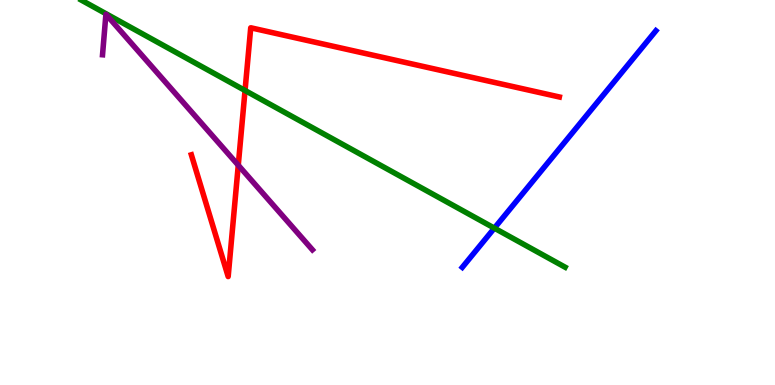[{'lines': ['blue', 'red'], 'intersections': []}, {'lines': ['green', 'red'], 'intersections': [{'x': 3.16, 'y': 7.65}]}, {'lines': ['purple', 'red'], 'intersections': [{'x': 3.07, 'y': 5.71}]}, {'lines': ['blue', 'green'], 'intersections': [{'x': 6.38, 'y': 4.07}]}, {'lines': ['blue', 'purple'], 'intersections': []}, {'lines': ['green', 'purple'], 'intersections': []}]